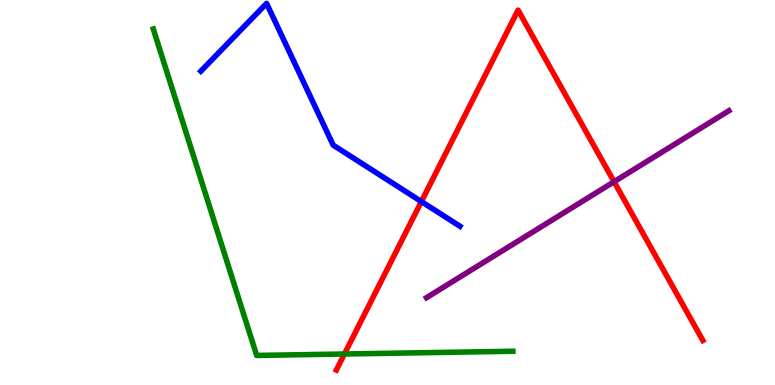[{'lines': ['blue', 'red'], 'intersections': [{'x': 5.44, 'y': 4.76}]}, {'lines': ['green', 'red'], 'intersections': [{'x': 4.44, 'y': 0.805}]}, {'lines': ['purple', 'red'], 'intersections': [{'x': 7.92, 'y': 5.28}]}, {'lines': ['blue', 'green'], 'intersections': []}, {'lines': ['blue', 'purple'], 'intersections': []}, {'lines': ['green', 'purple'], 'intersections': []}]